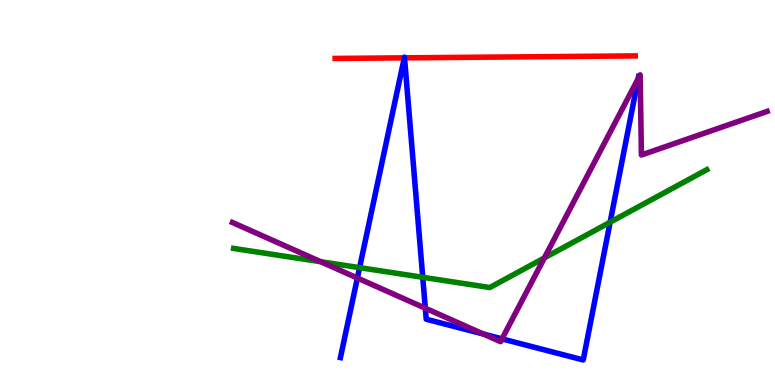[{'lines': ['blue', 'red'], 'intersections': [{'x': 5.22, 'y': 8.5}, {'x': 5.22, 'y': 8.5}]}, {'lines': ['green', 'red'], 'intersections': []}, {'lines': ['purple', 'red'], 'intersections': []}, {'lines': ['blue', 'green'], 'intersections': [{'x': 4.64, 'y': 3.05}, {'x': 5.45, 'y': 2.8}, {'x': 7.87, 'y': 4.23}]}, {'lines': ['blue', 'purple'], 'intersections': [{'x': 4.61, 'y': 2.78}, {'x': 5.49, 'y': 1.99}, {'x': 6.24, 'y': 1.32}, {'x': 6.48, 'y': 1.2}, {'x': 8.23, 'y': 7.96}]}, {'lines': ['green', 'purple'], 'intersections': [{'x': 4.14, 'y': 3.2}, {'x': 7.02, 'y': 3.3}]}]